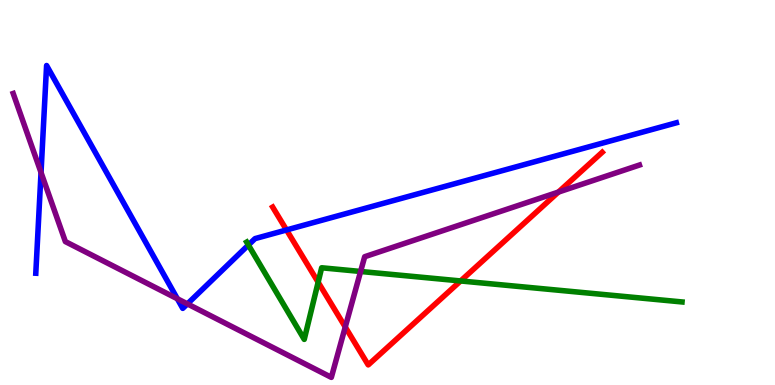[{'lines': ['blue', 'red'], 'intersections': [{'x': 3.7, 'y': 4.03}]}, {'lines': ['green', 'red'], 'intersections': [{'x': 4.11, 'y': 2.67}, {'x': 5.94, 'y': 2.7}]}, {'lines': ['purple', 'red'], 'intersections': [{'x': 4.45, 'y': 1.51}, {'x': 7.21, 'y': 5.01}]}, {'lines': ['blue', 'green'], 'intersections': [{'x': 3.21, 'y': 3.64}]}, {'lines': ['blue', 'purple'], 'intersections': [{'x': 0.529, 'y': 5.52}, {'x': 2.29, 'y': 2.24}, {'x': 2.42, 'y': 2.11}]}, {'lines': ['green', 'purple'], 'intersections': [{'x': 4.65, 'y': 2.95}]}]